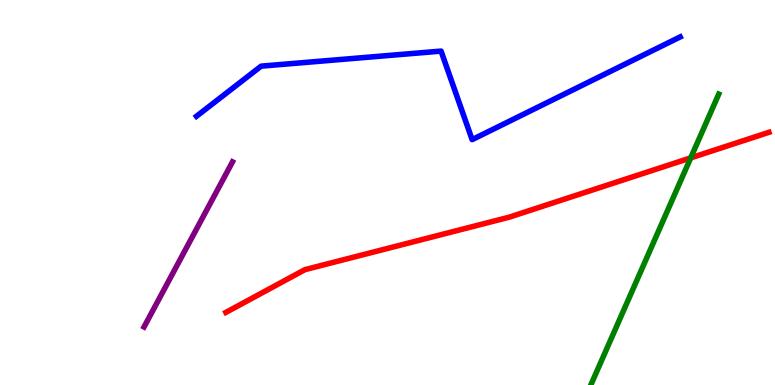[{'lines': ['blue', 'red'], 'intersections': []}, {'lines': ['green', 'red'], 'intersections': [{'x': 8.91, 'y': 5.9}]}, {'lines': ['purple', 'red'], 'intersections': []}, {'lines': ['blue', 'green'], 'intersections': []}, {'lines': ['blue', 'purple'], 'intersections': []}, {'lines': ['green', 'purple'], 'intersections': []}]